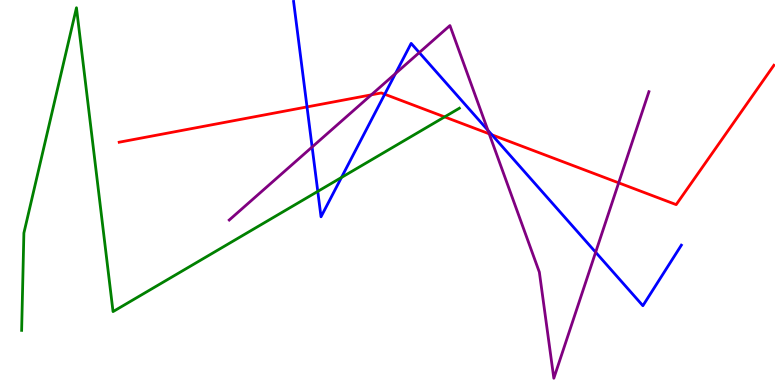[{'lines': ['blue', 'red'], 'intersections': [{'x': 3.96, 'y': 7.22}, {'x': 4.96, 'y': 7.55}, {'x': 6.35, 'y': 6.5}]}, {'lines': ['green', 'red'], 'intersections': [{'x': 5.74, 'y': 6.96}]}, {'lines': ['purple', 'red'], 'intersections': [{'x': 4.79, 'y': 7.54}, {'x': 6.31, 'y': 6.52}, {'x': 7.98, 'y': 5.25}]}, {'lines': ['blue', 'green'], 'intersections': [{'x': 4.1, 'y': 5.03}, {'x': 4.41, 'y': 5.39}]}, {'lines': ['blue', 'purple'], 'intersections': [{'x': 4.03, 'y': 6.18}, {'x': 5.1, 'y': 8.09}, {'x': 5.41, 'y': 8.63}, {'x': 6.3, 'y': 6.62}, {'x': 7.69, 'y': 3.45}]}, {'lines': ['green', 'purple'], 'intersections': []}]